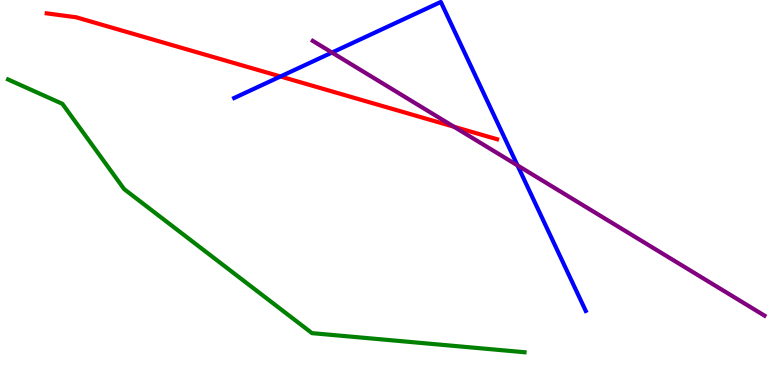[{'lines': ['blue', 'red'], 'intersections': [{'x': 3.62, 'y': 8.01}]}, {'lines': ['green', 'red'], 'intersections': []}, {'lines': ['purple', 'red'], 'intersections': [{'x': 5.86, 'y': 6.71}]}, {'lines': ['blue', 'green'], 'intersections': []}, {'lines': ['blue', 'purple'], 'intersections': [{'x': 4.28, 'y': 8.63}, {'x': 6.68, 'y': 5.7}]}, {'lines': ['green', 'purple'], 'intersections': []}]